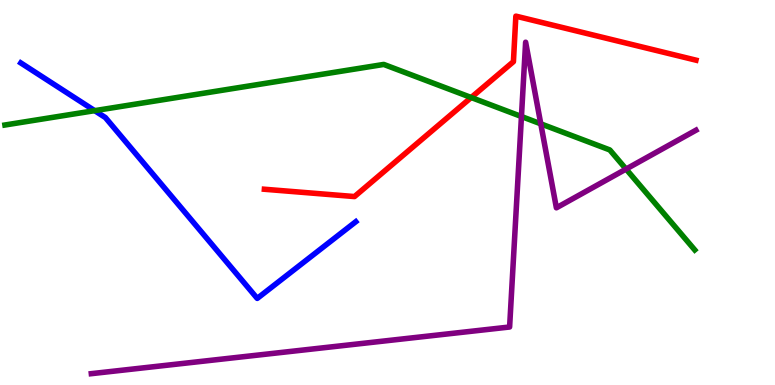[{'lines': ['blue', 'red'], 'intersections': []}, {'lines': ['green', 'red'], 'intersections': [{'x': 6.08, 'y': 7.47}]}, {'lines': ['purple', 'red'], 'intersections': []}, {'lines': ['blue', 'green'], 'intersections': [{'x': 1.22, 'y': 7.13}]}, {'lines': ['blue', 'purple'], 'intersections': []}, {'lines': ['green', 'purple'], 'intersections': [{'x': 6.73, 'y': 6.97}, {'x': 6.98, 'y': 6.78}, {'x': 8.08, 'y': 5.61}]}]